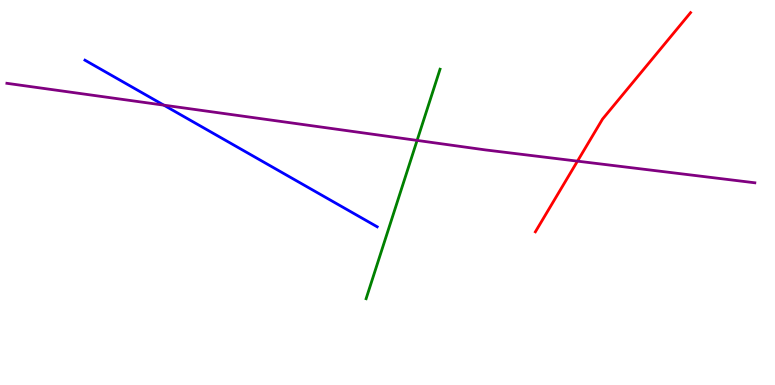[{'lines': ['blue', 'red'], 'intersections': []}, {'lines': ['green', 'red'], 'intersections': []}, {'lines': ['purple', 'red'], 'intersections': [{'x': 7.45, 'y': 5.81}]}, {'lines': ['blue', 'green'], 'intersections': []}, {'lines': ['blue', 'purple'], 'intersections': [{'x': 2.11, 'y': 7.27}]}, {'lines': ['green', 'purple'], 'intersections': [{'x': 5.38, 'y': 6.35}]}]